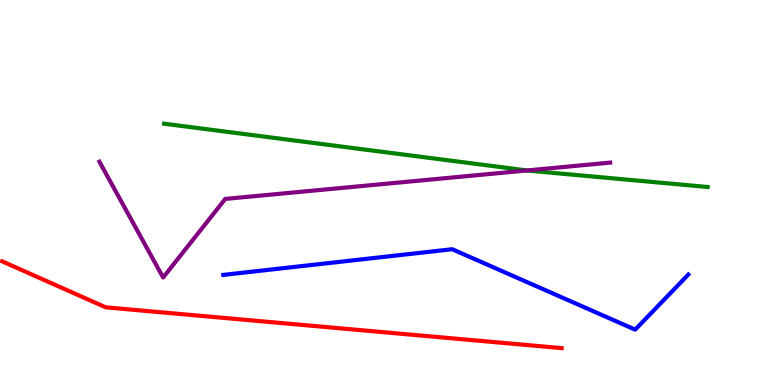[{'lines': ['blue', 'red'], 'intersections': []}, {'lines': ['green', 'red'], 'intersections': []}, {'lines': ['purple', 'red'], 'intersections': []}, {'lines': ['blue', 'green'], 'intersections': []}, {'lines': ['blue', 'purple'], 'intersections': []}, {'lines': ['green', 'purple'], 'intersections': [{'x': 6.8, 'y': 5.57}]}]